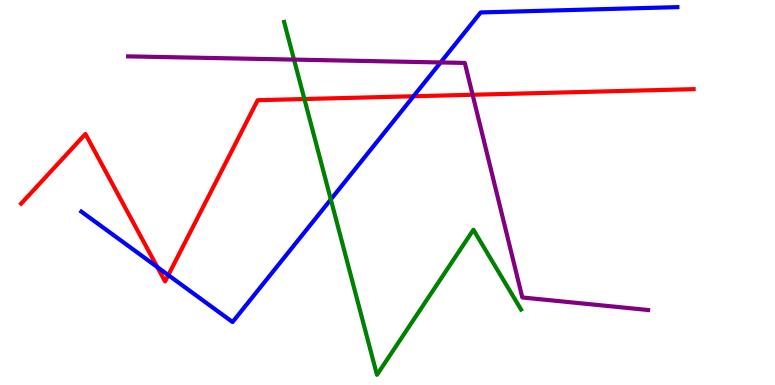[{'lines': ['blue', 'red'], 'intersections': [{'x': 2.03, 'y': 3.06}, {'x': 2.17, 'y': 2.85}, {'x': 5.34, 'y': 7.5}]}, {'lines': ['green', 'red'], 'intersections': [{'x': 3.93, 'y': 7.43}]}, {'lines': ['purple', 'red'], 'intersections': [{'x': 6.1, 'y': 7.54}]}, {'lines': ['blue', 'green'], 'intersections': [{'x': 4.27, 'y': 4.82}]}, {'lines': ['blue', 'purple'], 'intersections': [{'x': 5.69, 'y': 8.38}]}, {'lines': ['green', 'purple'], 'intersections': [{'x': 3.79, 'y': 8.45}]}]